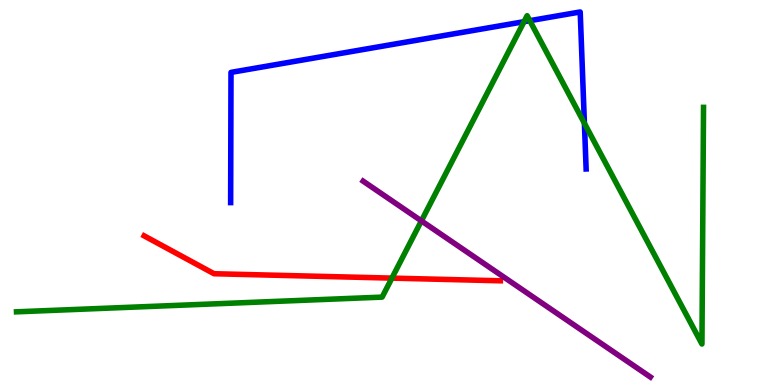[{'lines': ['blue', 'red'], 'intersections': []}, {'lines': ['green', 'red'], 'intersections': [{'x': 5.06, 'y': 2.78}]}, {'lines': ['purple', 'red'], 'intersections': []}, {'lines': ['blue', 'green'], 'intersections': [{'x': 6.76, 'y': 9.44}, {'x': 6.84, 'y': 9.46}, {'x': 7.54, 'y': 6.8}]}, {'lines': ['blue', 'purple'], 'intersections': []}, {'lines': ['green', 'purple'], 'intersections': [{'x': 5.44, 'y': 4.26}]}]